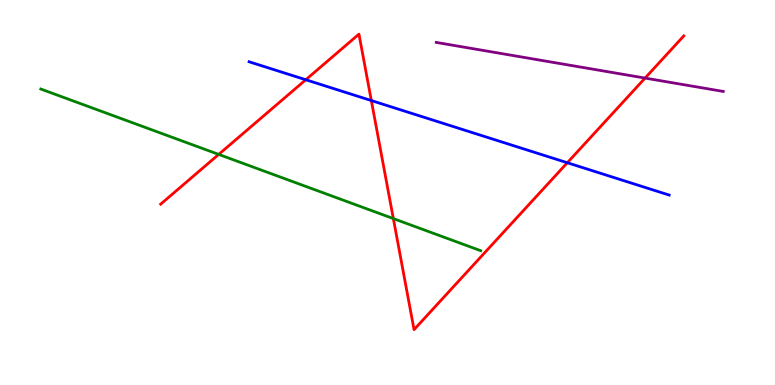[{'lines': ['blue', 'red'], 'intersections': [{'x': 3.95, 'y': 7.93}, {'x': 4.79, 'y': 7.39}, {'x': 7.32, 'y': 5.77}]}, {'lines': ['green', 'red'], 'intersections': [{'x': 2.82, 'y': 5.99}, {'x': 5.08, 'y': 4.32}]}, {'lines': ['purple', 'red'], 'intersections': [{'x': 8.32, 'y': 7.97}]}, {'lines': ['blue', 'green'], 'intersections': []}, {'lines': ['blue', 'purple'], 'intersections': []}, {'lines': ['green', 'purple'], 'intersections': []}]